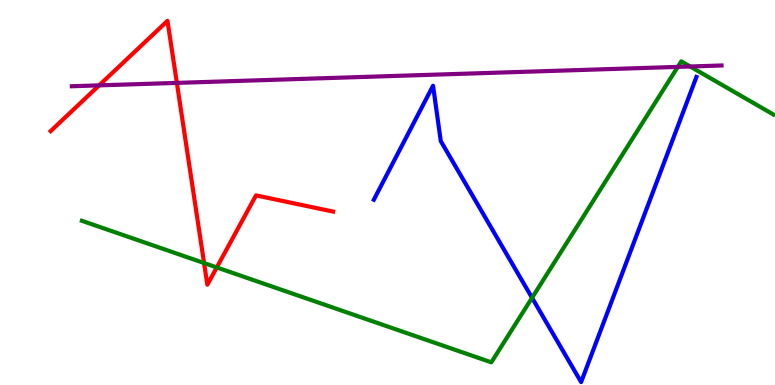[{'lines': ['blue', 'red'], 'intersections': []}, {'lines': ['green', 'red'], 'intersections': [{'x': 2.63, 'y': 3.17}, {'x': 2.8, 'y': 3.05}]}, {'lines': ['purple', 'red'], 'intersections': [{'x': 1.28, 'y': 7.78}, {'x': 2.28, 'y': 7.85}]}, {'lines': ['blue', 'green'], 'intersections': [{'x': 6.87, 'y': 2.26}]}, {'lines': ['blue', 'purple'], 'intersections': []}, {'lines': ['green', 'purple'], 'intersections': [{'x': 8.75, 'y': 8.26}, {'x': 8.9, 'y': 8.27}]}]